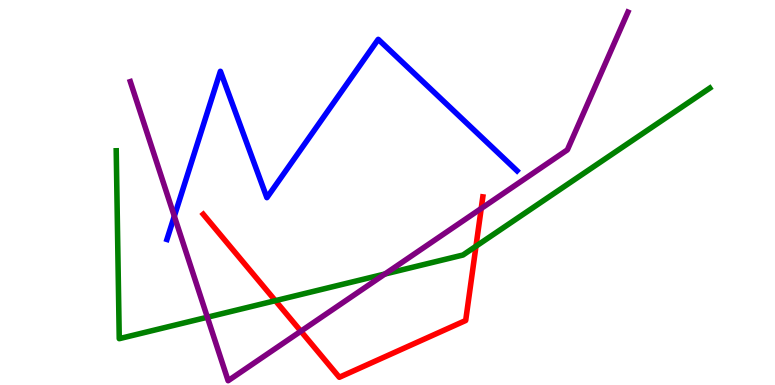[{'lines': ['blue', 'red'], 'intersections': []}, {'lines': ['green', 'red'], 'intersections': [{'x': 3.55, 'y': 2.19}, {'x': 6.14, 'y': 3.6}]}, {'lines': ['purple', 'red'], 'intersections': [{'x': 3.88, 'y': 1.4}, {'x': 6.21, 'y': 4.58}]}, {'lines': ['blue', 'green'], 'intersections': []}, {'lines': ['blue', 'purple'], 'intersections': [{'x': 2.25, 'y': 4.38}]}, {'lines': ['green', 'purple'], 'intersections': [{'x': 2.68, 'y': 1.76}, {'x': 4.97, 'y': 2.88}]}]